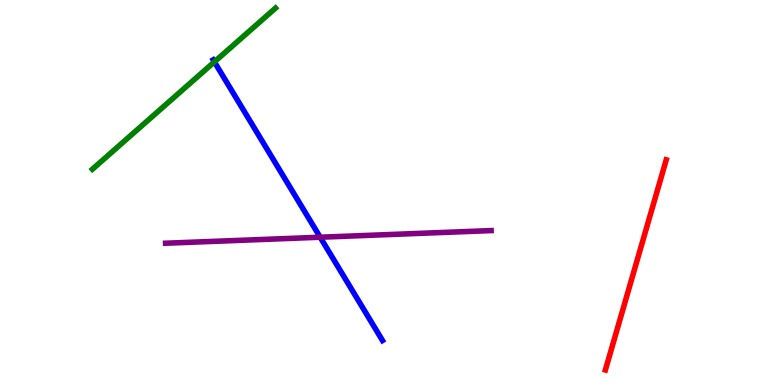[{'lines': ['blue', 'red'], 'intersections': []}, {'lines': ['green', 'red'], 'intersections': []}, {'lines': ['purple', 'red'], 'intersections': []}, {'lines': ['blue', 'green'], 'intersections': [{'x': 2.77, 'y': 8.39}]}, {'lines': ['blue', 'purple'], 'intersections': [{'x': 4.13, 'y': 3.84}]}, {'lines': ['green', 'purple'], 'intersections': []}]